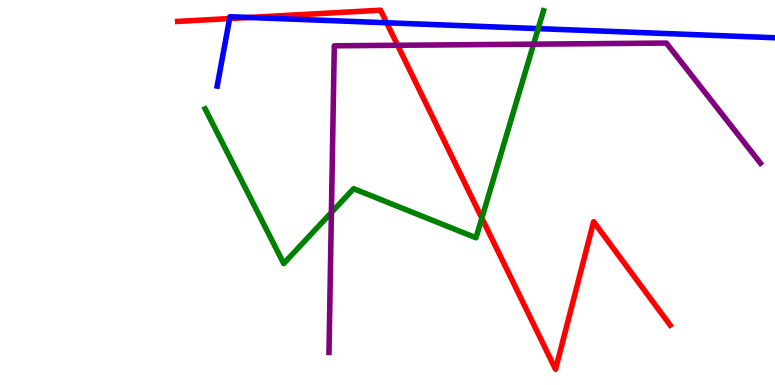[{'lines': ['blue', 'red'], 'intersections': [{'x': 2.96, 'y': 9.52}, {'x': 3.21, 'y': 9.55}, {'x': 4.99, 'y': 9.41}]}, {'lines': ['green', 'red'], 'intersections': [{'x': 6.22, 'y': 4.34}]}, {'lines': ['purple', 'red'], 'intersections': [{'x': 5.13, 'y': 8.82}]}, {'lines': ['blue', 'green'], 'intersections': [{'x': 6.94, 'y': 9.26}]}, {'lines': ['blue', 'purple'], 'intersections': []}, {'lines': ['green', 'purple'], 'intersections': [{'x': 4.28, 'y': 4.48}, {'x': 6.88, 'y': 8.85}]}]